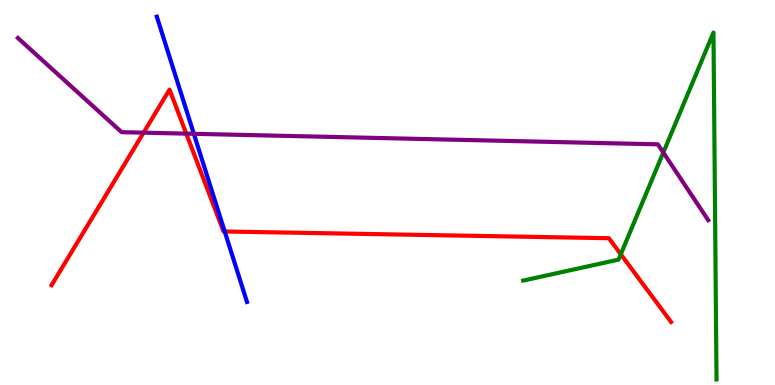[{'lines': ['blue', 'red'], 'intersections': [{'x': 2.9, 'y': 3.99}]}, {'lines': ['green', 'red'], 'intersections': [{'x': 8.01, 'y': 3.4}]}, {'lines': ['purple', 'red'], 'intersections': [{'x': 1.85, 'y': 6.55}, {'x': 2.4, 'y': 6.53}]}, {'lines': ['blue', 'green'], 'intersections': []}, {'lines': ['blue', 'purple'], 'intersections': [{'x': 2.5, 'y': 6.52}]}, {'lines': ['green', 'purple'], 'intersections': [{'x': 8.56, 'y': 6.04}]}]